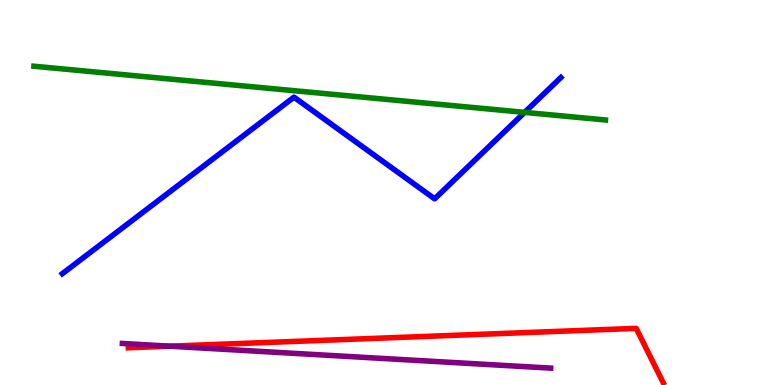[{'lines': ['blue', 'red'], 'intersections': []}, {'lines': ['green', 'red'], 'intersections': []}, {'lines': ['purple', 'red'], 'intersections': [{'x': 2.19, 'y': 1.01}]}, {'lines': ['blue', 'green'], 'intersections': [{'x': 6.77, 'y': 7.08}]}, {'lines': ['blue', 'purple'], 'intersections': []}, {'lines': ['green', 'purple'], 'intersections': []}]